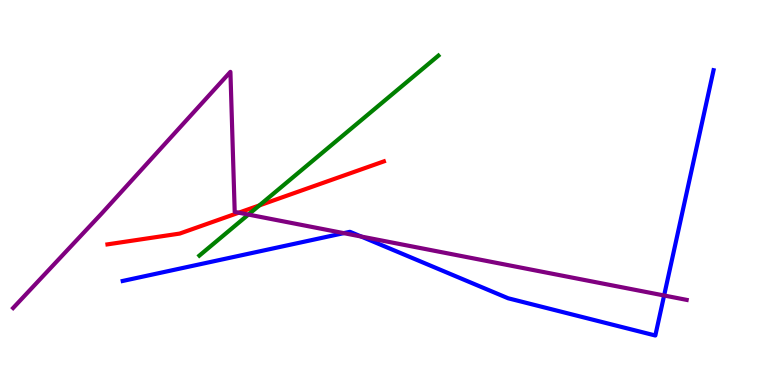[{'lines': ['blue', 'red'], 'intersections': []}, {'lines': ['green', 'red'], 'intersections': [{'x': 3.35, 'y': 4.66}]}, {'lines': ['purple', 'red'], 'intersections': [{'x': 3.08, 'y': 4.48}]}, {'lines': ['blue', 'green'], 'intersections': []}, {'lines': ['blue', 'purple'], 'intersections': [{'x': 4.44, 'y': 3.94}, {'x': 4.66, 'y': 3.86}, {'x': 8.57, 'y': 2.32}]}, {'lines': ['green', 'purple'], 'intersections': [{'x': 3.21, 'y': 4.43}]}]